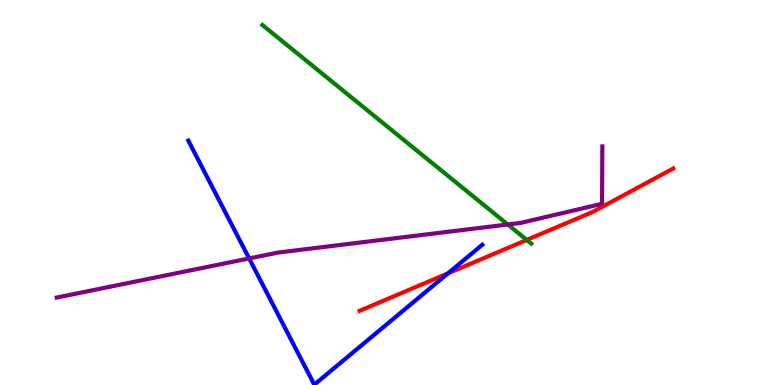[{'lines': ['blue', 'red'], 'intersections': [{'x': 5.78, 'y': 2.9}]}, {'lines': ['green', 'red'], 'intersections': [{'x': 6.8, 'y': 3.77}]}, {'lines': ['purple', 'red'], 'intersections': []}, {'lines': ['blue', 'green'], 'intersections': []}, {'lines': ['blue', 'purple'], 'intersections': [{'x': 3.21, 'y': 3.29}]}, {'lines': ['green', 'purple'], 'intersections': [{'x': 6.55, 'y': 4.17}]}]